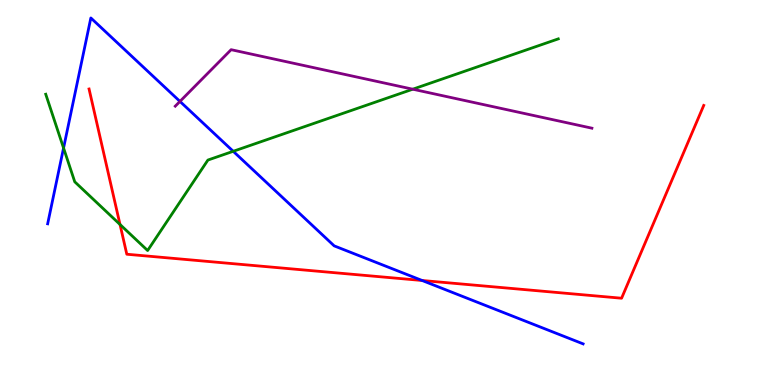[{'lines': ['blue', 'red'], 'intersections': [{'x': 5.45, 'y': 2.71}]}, {'lines': ['green', 'red'], 'intersections': [{'x': 1.55, 'y': 4.17}]}, {'lines': ['purple', 'red'], 'intersections': []}, {'lines': ['blue', 'green'], 'intersections': [{'x': 0.82, 'y': 6.16}, {'x': 3.01, 'y': 6.07}]}, {'lines': ['blue', 'purple'], 'intersections': [{'x': 2.32, 'y': 7.37}]}, {'lines': ['green', 'purple'], 'intersections': [{'x': 5.33, 'y': 7.68}]}]